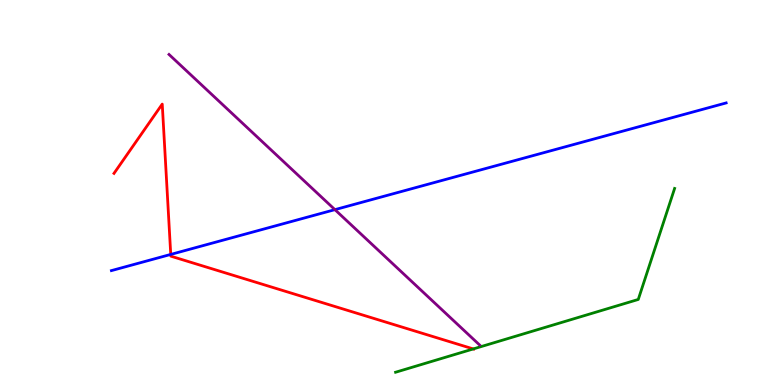[{'lines': ['blue', 'red'], 'intersections': [{'x': 2.2, 'y': 3.39}]}, {'lines': ['green', 'red'], 'intersections': [{'x': 6.11, 'y': 0.937}]}, {'lines': ['purple', 'red'], 'intersections': []}, {'lines': ['blue', 'green'], 'intersections': []}, {'lines': ['blue', 'purple'], 'intersections': [{'x': 4.32, 'y': 4.55}]}, {'lines': ['green', 'purple'], 'intersections': []}]